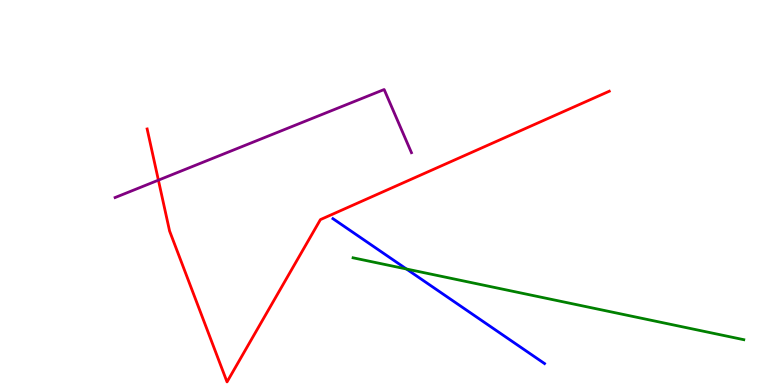[{'lines': ['blue', 'red'], 'intersections': []}, {'lines': ['green', 'red'], 'intersections': []}, {'lines': ['purple', 'red'], 'intersections': [{'x': 2.04, 'y': 5.32}]}, {'lines': ['blue', 'green'], 'intersections': [{'x': 5.24, 'y': 3.01}]}, {'lines': ['blue', 'purple'], 'intersections': []}, {'lines': ['green', 'purple'], 'intersections': []}]